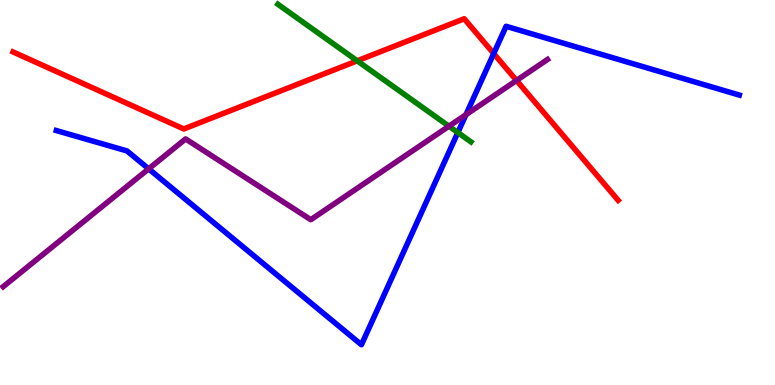[{'lines': ['blue', 'red'], 'intersections': [{'x': 6.37, 'y': 8.61}]}, {'lines': ['green', 'red'], 'intersections': [{'x': 4.61, 'y': 8.42}]}, {'lines': ['purple', 'red'], 'intersections': [{'x': 6.66, 'y': 7.91}]}, {'lines': ['blue', 'green'], 'intersections': [{'x': 5.91, 'y': 6.56}]}, {'lines': ['blue', 'purple'], 'intersections': [{'x': 1.92, 'y': 5.61}, {'x': 6.01, 'y': 7.02}]}, {'lines': ['green', 'purple'], 'intersections': [{'x': 5.79, 'y': 6.72}]}]